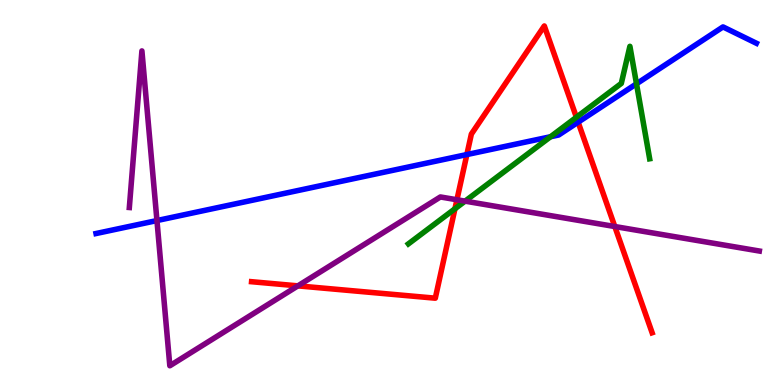[{'lines': ['blue', 'red'], 'intersections': [{'x': 6.02, 'y': 5.99}, {'x': 7.46, 'y': 6.83}]}, {'lines': ['green', 'red'], 'intersections': [{'x': 5.87, 'y': 4.58}, {'x': 7.44, 'y': 6.95}]}, {'lines': ['purple', 'red'], 'intersections': [{'x': 3.84, 'y': 2.57}, {'x': 5.9, 'y': 4.81}, {'x': 7.93, 'y': 4.12}]}, {'lines': ['blue', 'green'], 'intersections': [{'x': 7.1, 'y': 6.45}, {'x': 8.21, 'y': 7.82}]}, {'lines': ['blue', 'purple'], 'intersections': [{'x': 2.03, 'y': 4.27}]}, {'lines': ['green', 'purple'], 'intersections': [{'x': 6.0, 'y': 4.78}]}]